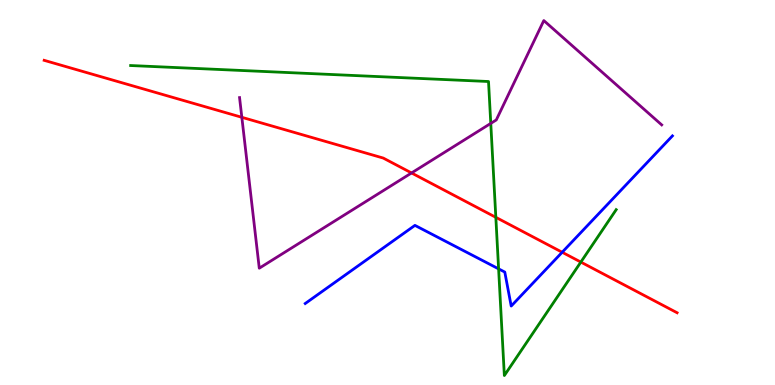[{'lines': ['blue', 'red'], 'intersections': [{'x': 7.25, 'y': 3.45}]}, {'lines': ['green', 'red'], 'intersections': [{'x': 6.4, 'y': 4.36}, {'x': 7.49, 'y': 3.19}]}, {'lines': ['purple', 'red'], 'intersections': [{'x': 3.12, 'y': 6.95}, {'x': 5.31, 'y': 5.51}]}, {'lines': ['blue', 'green'], 'intersections': [{'x': 6.43, 'y': 3.02}]}, {'lines': ['blue', 'purple'], 'intersections': []}, {'lines': ['green', 'purple'], 'intersections': [{'x': 6.33, 'y': 6.79}]}]